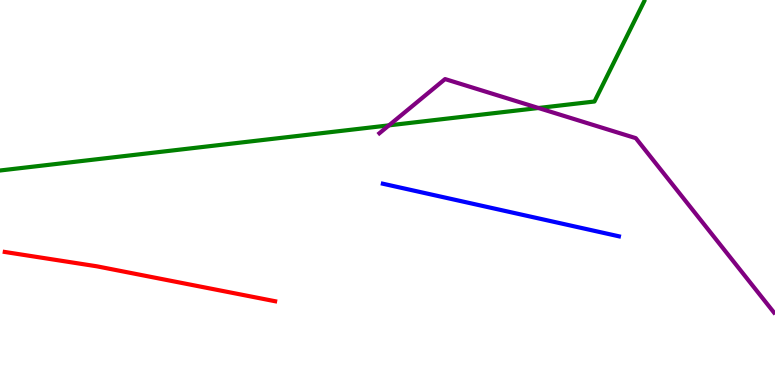[{'lines': ['blue', 'red'], 'intersections': []}, {'lines': ['green', 'red'], 'intersections': []}, {'lines': ['purple', 'red'], 'intersections': []}, {'lines': ['blue', 'green'], 'intersections': []}, {'lines': ['blue', 'purple'], 'intersections': []}, {'lines': ['green', 'purple'], 'intersections': [{'x': 5.02, 'y': 6.74}, {'x': 6.95, 'y': 7.19}]}]